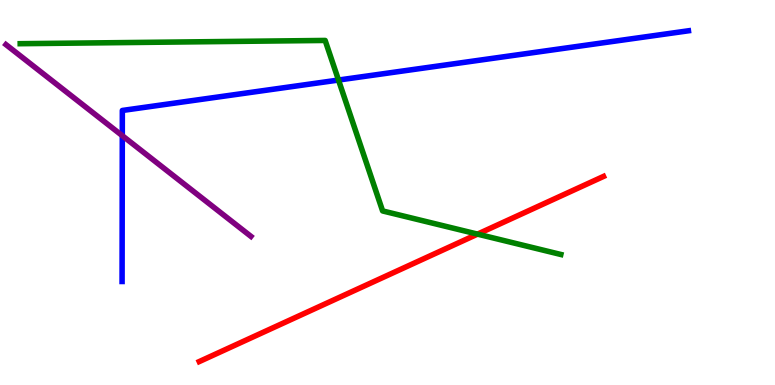[{'lines': ['blue', 'red'], 'intersections': []}, {'lines': ['green', 'red'], 'intersections': [{'x': 6.16, 'y': 3.92}]}, {'lines': ['purple', 'red'], 'intersections': []}, {'lines': ['blue', 'green'], 'intersections': [{'x': 4.37, 'y': 7.92}]}, {'lines': ['blue', 'purple'], 'intersections': [{'x': 1.58, 'y': 6.48}]}, {'lines': ['green', 'purple'], 'intersections': []}]